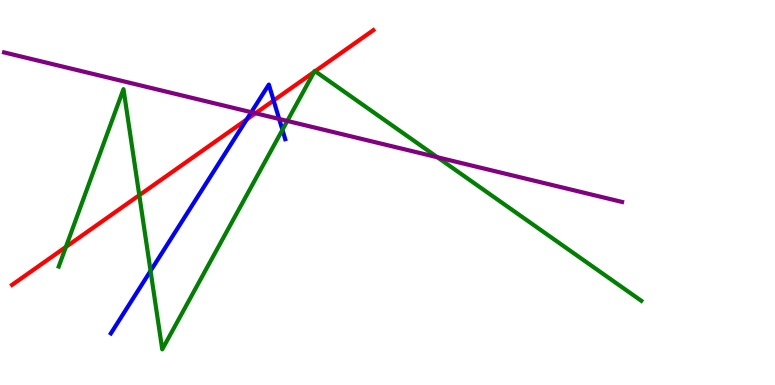[{'lines': ['blue', 'red'], 'intersections': [{'x': 3.18, 'y': 6.9}, {'x': 3.53, 'y': 7.39}]}, {'lines': ['green', 'red'], 'intersections': [{'x': 0.85, 'y': 3.59}, {'x': 1.8, 'y': 4.93}, {'x': 4.05, 'y': 8.13}, {'x': 4.07, 'y': 8.15}]}, {'lines': ['purple', 'red'], 'intersections': [{'x': 3.3, 'y': 7.06}]}, {'lines': ['blue', 'green'], 'intersections': [{'x': 1.94, 'y': 2.96}, {'x': 3.64, 'y': 6.63}]}, {'lines': ['blue', 'purple'], 'intersections': [{'x': 3.24, 'y': 7.09}, {'x': 3.6, 'y': 6.91}]}, {'lines': ['green', 'purple'], 'intersections': [{'x': 3.71, 'y': 6.86}, {'x': 5.64, 'y': 5.92}]}]